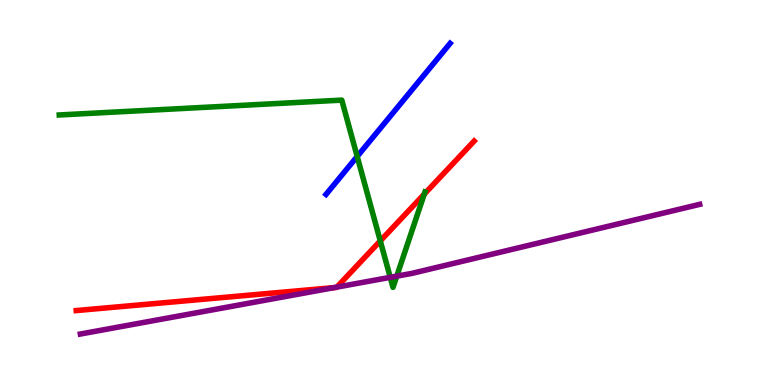[{'lines': ['blue', 'red'], 'intersections': []}, {'lines': ['green', 'red'], 'intersections': [{'x': 4.91, 'y': 3.74}, {'x': 5.47, 'y': 4.96}]}, {'lines': ['purple', 'red'], 'intersections': [{'x': 4.31, 'y': 2.53}, {'x': 4.35, 'y': 2.54}]}, {'lines': ['blue', 'green'], 'intersections': [{'x': 4.61, 'y': 5.94}]}, {'lines': ['blue', 'purple'], 'intersections': []}, {'lines': ['green', 'purple'], 'intersections': [{'x': 5.04, 'y': 2.8}, {'x': 5.12, 'y': 2.83}]}]